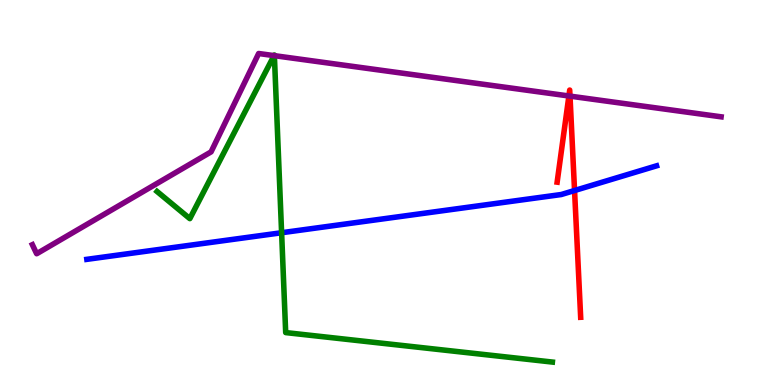[{'lines': ['blue', 'red'], 'intersections': [{'x': 7.41, 'y': 5.05}]}, {'lines': ['green', 'red'], 'intersections': []}, {'lines': ['purple', 'red'], 'intersections': [{'x': 7.34, 'y': 7.51}, {'x': 7.35, 'y': 7.5}]}, {'lines': ['blue', 'green'], 'intersections': [{'x': 3.63, 'y': 3.95}]}, {'lines': ['blue', 'purple'], 'intersections': []}, {'lines': ['green', 'purple'], 'intersections': [{'x': 3.54, 'y': 8.56}, {'x': 3.54, 'y': 8.55}]}]